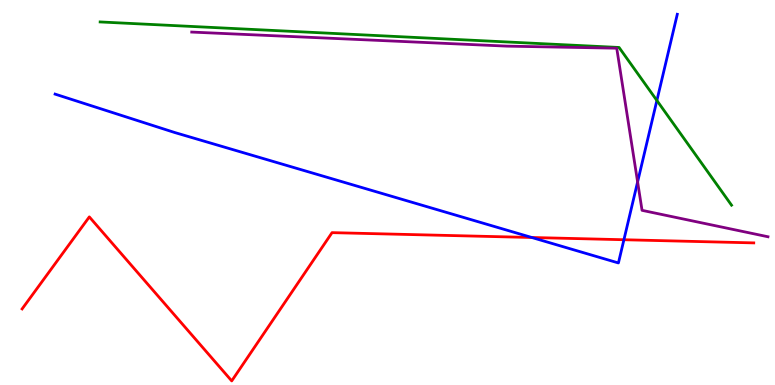[{'lines': ['blue', 'red'], 'intersections': [{'x': 6.86, 'y': 3.83}, {'x': 8.05, 'y': 3.77}]}, {'lines': ['green', 'red'], 'intersections': []}, {'lines': ['purple', 'red'], 'intersections': []}, {'lines': ['blue', 'green'], 'intersections': [{'x': 8.48, 'y': 7.39}]}, {'lines': ['blue', 'purple'], 'intersections': [{'x': 8.23, 'y': 5.27}]}, {'lines': ['green', 'purple'], 'intersections': []}]